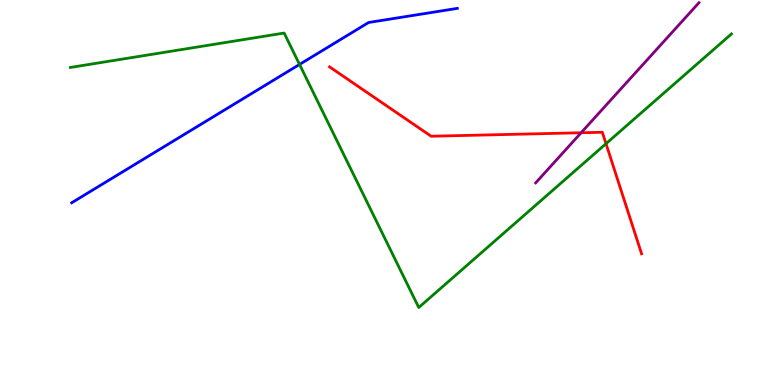[{'lines': ['blue', 'red'], 'intersections': []}, {'lines': ['green', 'red'], 'intersections': [{'x': 7.82, 'y': 6.27}]}, {'lines': ['purple', 'red'], 'intersections': [{'x': 7.5, 'y': 6.55}]}, {'lines': ['blue', 'green'], 'intersections': [{'x': 3.86, 'y': 8.33}]}, {'lines': ['blue', 'purple'], 'intersections': []}, {'lines': ['green', 'purple'], 'intersections': []}]